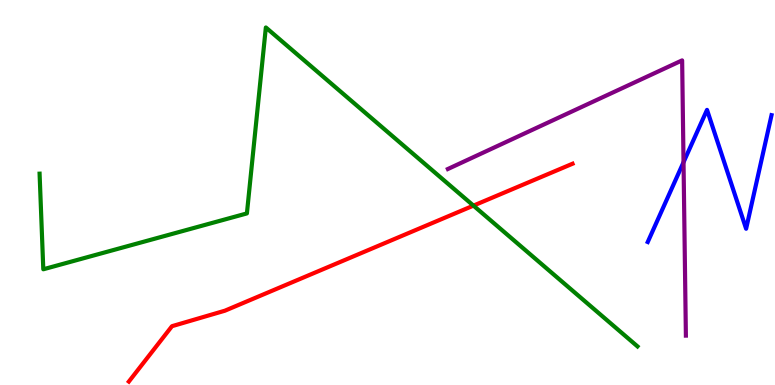[{'lines': ['blue', 'red'], 'intersections': []}, {'lines': ['green', 'red'], 'intersections': [{'x': 6.11, 'y': 4.66}]}, {'lines': ['purple', 'red'], 'intersections': []}, {'lines': ['blue', 'green'], 'intersections': []}, {'lines': ['blue', 'purple'], 'intersections': [{'x': 8.82, 'y': 5.79}]}, {'lines': ['green', 'purple'], 'intersections': []}]